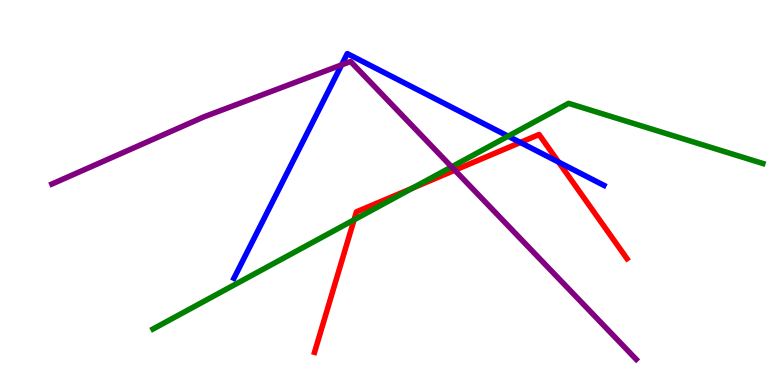[{'lines': ['blue', 'red'], 'intersections': [{'x': 6.71, 'y': 6.3}, {'x': 7.21, 'y': 5.79}]}, {'lines': ['green', 'red'], 'intersections': [{'x': 4.57, 'y': 4.29}, {'x': 5.32, 'y': 5.11}]}, {'lines': ['purple', 'red'], 'intersections': [{'x': 5.87, 'y': 5.58}]}, {'lines': ['blue', 'green'], 'intersections': [{'x': 6.56, 'y': 6.46}]}, {'lines': ['blue', 'purple'], 'intersections': [{'x': 4.41, 'y': 8.31}]}, {'lines': ['green', 'purple'], 'intersections': [{'x': 5.83, 'y': 5.67}]}]